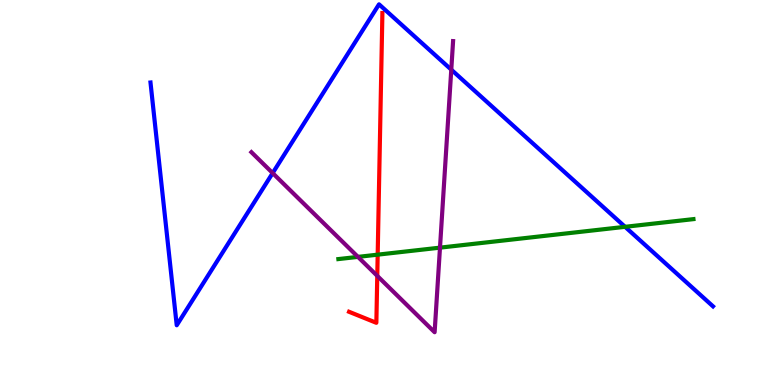[{'lines': ['blue', 'red'], 'intersections': []}, {'lines': ['green', 'red'], 'intersections': [{'x': 4.87, 'y': 3.39}]}, {'lines': ['purple', 'red'], 'intersections': [{'x': 4.87, 'y': 2.83}]}, {'lines': ['blue', 'green'], 'intersections': [{'x': 8.07, 'y': 4.11}]}, {'lines': ['blue', 'purple'], 'intersections': [{'x': 3.52, 'y': 5.5}, {'x': 5.82, 'y': 8.19}]}, {'lines': ['green', 'purple'], 'intersections': [{'x': 4.62, 'y': 3.33}, {'x': 5.68, 'y': 3.57}]}]